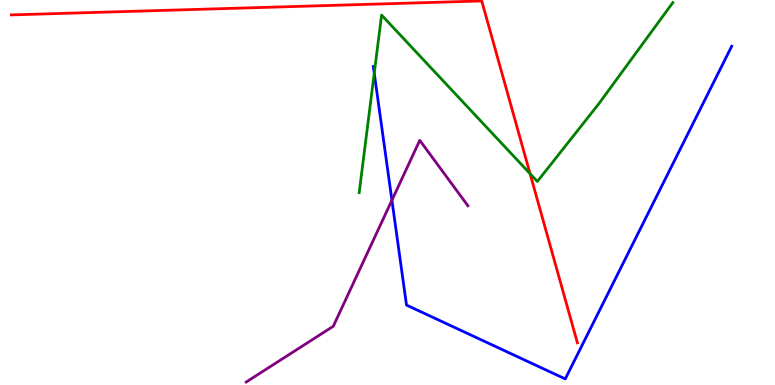[{'lines': ['blue', 'red'], 'intersections': []}, {'lines': ['green', 'red'], 'intersections': [{'x': 6.84, 'y': 5.49}]}, {'lines': ['purple', 'red'], 'intersections': []}, {'lines': ['blue', 'green'], 'intersections': [{'x': 4.83, 'y': 8.1}]}, {'lines': ['blue', 'purple'], 'intersections': [{'x': 5.06, 'y': 4.8}]}, {'lines': ['green', 'purple'], 'intersections': []}]